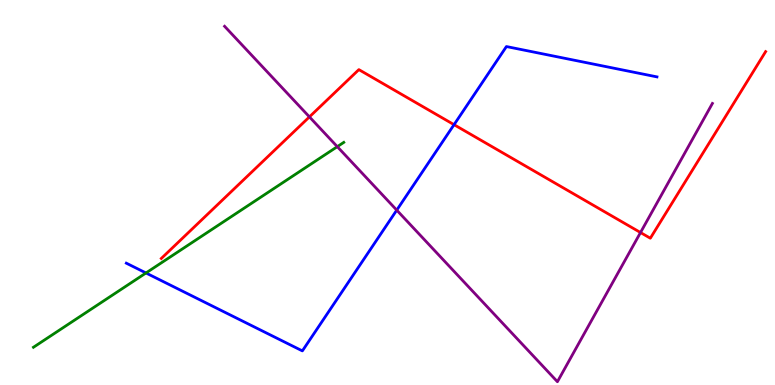[{'lines': ['blue', 'red'], 'intersections': [{'x': 5.86, 'y': 6.76}]}, {'lines': ['green', 'red'], 'intersections': []}, {'lines': ['purple', 'red'], 'intersections': [{'x': 3.99, 'y': 6.96}, {'x': 8.26, 'y': 3.96}]}, {'lines': ['blue', 'green'], 'intersections': [{'x': 1.88, 'y': 2.91}]}, {'lines': ['blue', 'purple'], 'intersections': [{'x': 5.12, 'y': 4.54}]}, {'lines': ['green', 'purple'], 'intersections': [{'x': 4.35, 'y': 6.19}]}]